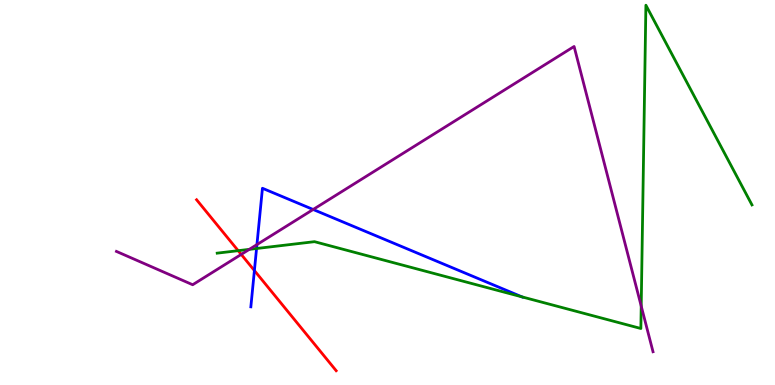[{'lines': ['blue', 'red'], 'intersections': [{'x': 3.28, 'y': 2.97}]}, {'lines': ['green', 'red'], 'intersections': [{'x': 3.07, 'y': 3.49}]}, {'lines': ['purple', 'red'], 'intersections': [{'x': 3.11, 'y': 3.39}]}, {'lines': ['blue', 'green'], 'intersections': [{'x': 3.31, 'y': 3.55}, {'x': 6.74, 'y': 2.29}]}, {'lines': ['blue', 'purple'], 'intersections': [{'x': 3.32, 'y': 3.65}, {'x': 4.04, 'y': 4.56}]}, {'lines': ['green', 'purple'], 'intersections': [{'x': 3.22, 'y': 3.52}, {'x': 8.27, 'y': 2.05}]}]